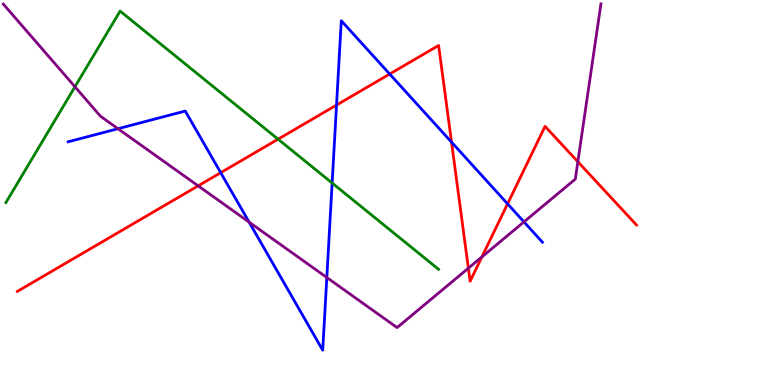[{'lines': ['blue', 'red'], 'intersections': [{'x': 2.85, 'y': 5.51}, {'x': 4.34, 'y': 7.27}, {'x': 5.03, 'y': 8.08}, {'x': 5.83, 'y': 6.31}, {'x': 6.55, 'y': 4.71}]}, {'lines': ['green', 'red'], 'intersections': [{'x': 3.59, 'y': 6.38}]}, {'lines': ['purple', 'red'], 'intersections': [{'x': 2.56, 'y': 5.17}, {'x': 6.04, 'y': 3.03}, {'x': 6.22, 'y': 3.33}, {'x': 7.46, 'y': 5.8}]}, {'lines': ['blue', 'green'], 'intersections': [{'x': 4.29, 'y': 5.25}]}, {'lines': ['blue', 'purple'], 'intersections': [{'x': 1.52, 'y': 6.66}, {'x': 3.21, 'y': 4.23}, {'x': 4.22, 'y': 2.79}, {'x': 6.76, 'y': 4.24}]}, {'lines': ['green', 'purple'], 'intersections': [{'x': 0.967, 'y': 7.75}]}]